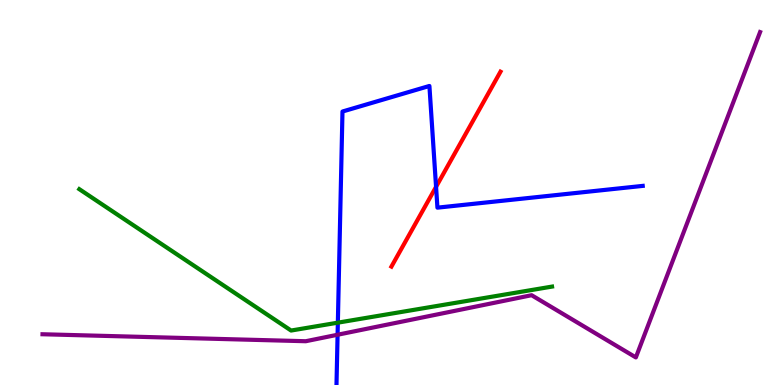[{'lines': ['blue', 'red'], 'intersections': [{'x': 5.63, 'y': 5.15}]}, {'lines': ['green', 'red'], 'intersections': []}, {'lines': ['purple', 'red'], 'intersections': []}, {'lines': ['blue', 'green'], 'intersections': [{'x': 4.36, 'y': 1.62}]}, {'lines': ['blue', 'purple'], 'intersections': [{'x': 4.36, 'y': 1.31}]}, {'lines': ['green', 'purple'], 'intersections': []}]